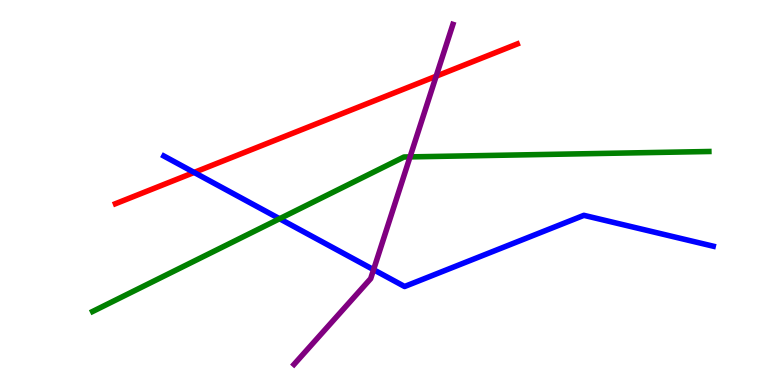[{'lines': ['blue', 'red'], 'intersections': [{'x': 2.51, 'y': 5.52}]}, {'lines': ['green', 'red'], 'intersections': []}, {'lines': ['purple', 'red'], 'intersections': [{'x': 5.63, 'y': 8.02}]}, {'lines': ['blue', 'green'], 'intersections': [{'x': 3.61, 'y': 4.32}]}, {'lines': ['blue', 'purple'], 'intersections': [{'x': 4.82, 'y': 3.0}]}, {'lines': ['green', 'purple'], 'intersections': [{'x': 5.29, 'y': 5.92}]}]